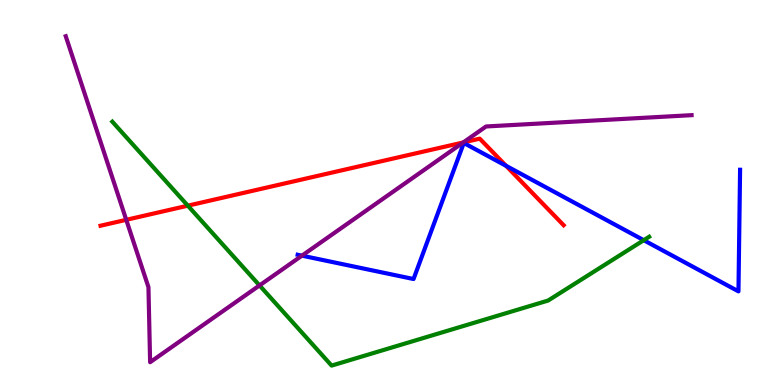[{'lines': ['blue', 'red'], 'intersections': [{'x': 6.53, 'y': 5.69}]}, {'lines': ['green', 'red'], 'intersections': [{'x': 2.42, 'y': 4.66}]}, {'lines': ['purple', 'red'], 'intersections': [{'x': 1.63, 'y': 4.29}, {'x': 5.98, 'y': 6.3}]}, {'lines': ['blue', 'green'], 'intersections': [{'x': 8.31, 'y': 3.76}]}, {'lines': ['blue', 'purple'], 'intersections': [{'x': 3.9, 'y': 3.36}]}, {'lines': ['green', 'purple'], 'intersections': [{'x': 3.35, 'y': 2.59}]}]